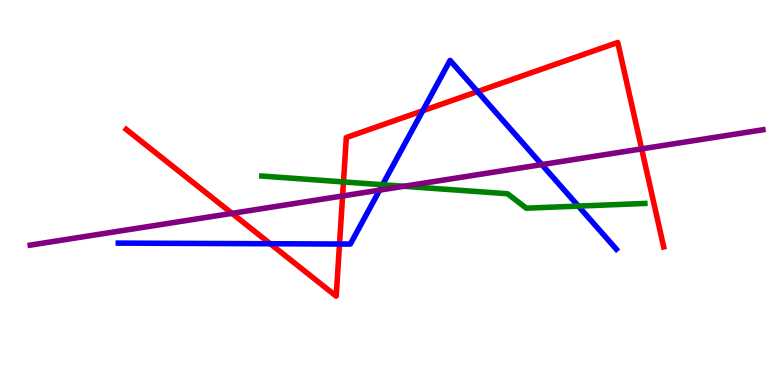[{'lines': ['blue', 'red'], 'intersections': [{'x': 3.49, 'y': 3.67}, {'x': 4.38, 'y': 3.66}, {'x': 5.45, 'y': 7.12}, {'x': 6.16, 'y': 7.62}]}, {'lines': ['green', 'red'], 'intersections': [{'x': 4.43, 'y': 5.27}]}, {'lines': ['purple', 'red'], 'intersections': [{'x': 2.99, 'y': 4.46}, {'x': 4.42, 'y': 4.91}, {'x': 8.28, 'y': 6.13}]}, {'lines': ['blue', 'green'], 'intersections': [{'x': 4.94, 'y': 5.2}, {'x': 7.46, 'y': 4.65}]}, {'lines': ['blue', 'purple'], 'intersections': [{'x': 4.9, 'y': 5.06}, {'x': 6.99, 'y': 5.72}]}, {'lines': ['green', 'purple'], 'intersections': [{'x': 5.21, 'y': 5.16}]}]